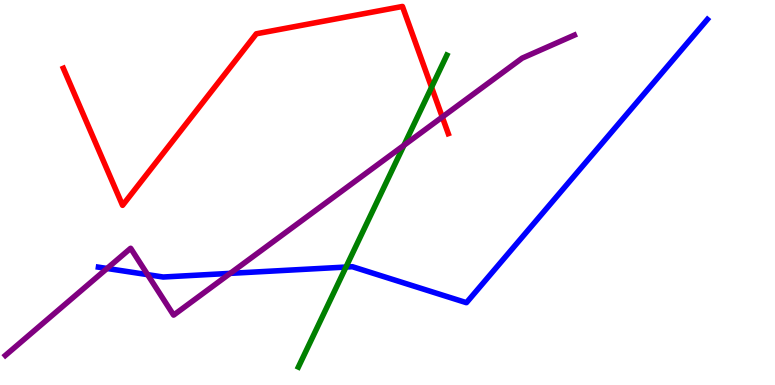[{'lines': ['blue', 'red'], 'intersections': []}, {'lines': ['green', 'red'], 'intersections': [{'x': 5.57, 'y': 7.73}]}, {'lines': ['purple', 'red'], 'intersections': [{'x': 5.71, 'y': 6.96}]}, {'lines': ['blue', 'green'], 'intersections': [{'x': 4.46, 'y': 3.06}]}, {'lines': ['blue', 'purple'], 'intersections': [{'x': 1.38, 'y': 3.03}, {'x': 1.9, 'y': 2.87}, {'x': 2.97, 'y': 2.9}]}, {'lines': ['green', 'purple'], 'intersections': [{'x': 5.21, 'y': 6.23}]}]